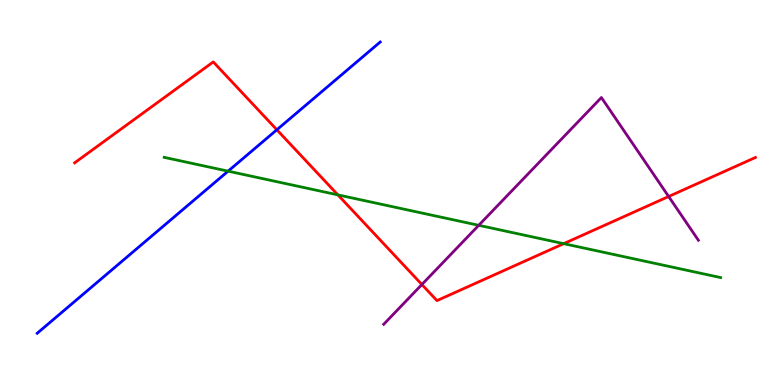[{'lines': ['blue', 'red'], 'intersections': [{'x': 3.57, 'y': 6.63}]}, {'lines': ['green', 'red'], 'intersections': [{'x': 4.36, 'y': 4.94}, {'x': 7.27, 'y': 3.67}]}, {'lines': ['purple', 'red'], 'intersections': [{'x': 5.44, 'y': 2.61}, {'x': 8.63, 'y': 4.9}]}, {'lines': ['blue', 'green'], 'intersections': [{'x': 2.94, 'y': 5.55}]}, {'lines': ['blue', 'purple'], 'intersections': []}, {'lines': ['green', 'purple'], 'intersections': [{'x': 6.18, 'y': 4.15}]}]